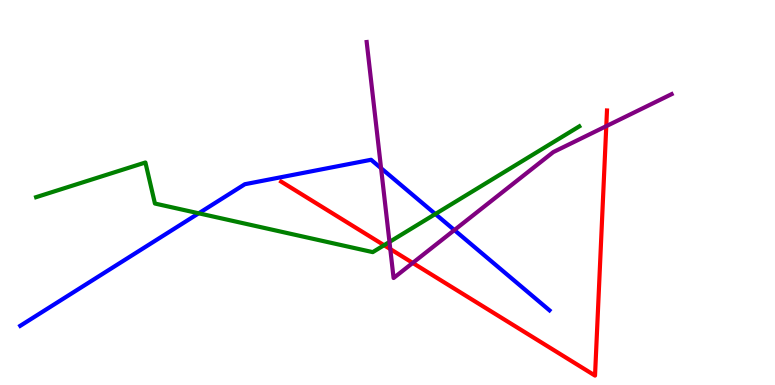[{'lines': ['blue', 'red'], 'intersections': []}, {'lines': ['green', 'red'], 'intersections': [{'x': 4.96, 'y': 3.63}]}, {'lines': ['purple', 'red'], 'intersections': [{'x': 5.04, 'y': 3.53}, {'x': 5.33, 'y': 3.17}, {'x': 7.82, 'y': 6.72}]}, {'lines': ['blue', 'green'], 'intersections': [{'x': 2.56, 'y': 4.46}, {'x': 5.62, 'y': 4.44}]}, {'lines': ['blue', 'purple'], 'intersections': [{'x': 4.92, 'y': 5.63}, {'x': 5.86, 'y': 4.02}]}, {'lines': ['green', 'purple'], 'intersections': [{'x': 5.03, 'y': 3.72}]}]